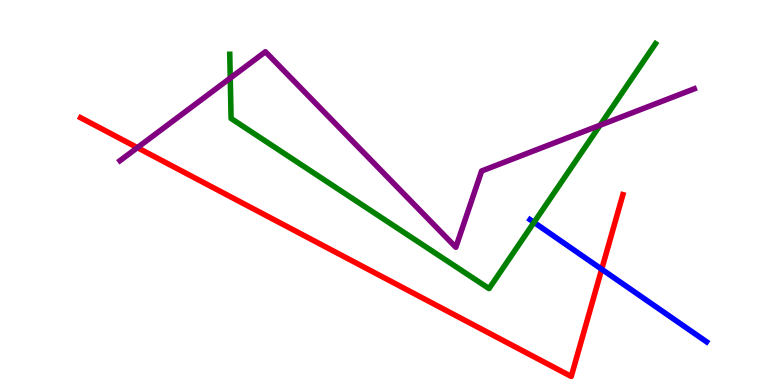[{'lines': ['blue', 'red'], 'intersections': [{'x': 7.76, 'y': 3.01}]}, {'lines': ['green', 'red'], 'intersections': []}, {'lines': ['purple', 'red'], 'intersections': [{'x': 1.77, 'y': 6.17}]}, {'lines': ['blue', 'green'], 'intersections': [{'x': 6.89, 'y': 4.22}]}, {'lines': ['blue', 'purple'], 'intersections': []}, {'lines': ['green', 'purple'], 'intersections': [{'x': 2.97, 'y': 7.97}, {'x': 7.74, 'y': 6.75}]}]